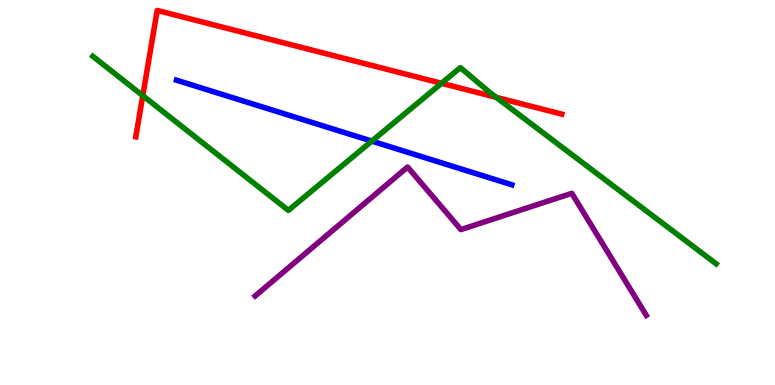[{'lines': ['blue', 'red'], 'intersections': []}, {'lines': ['green', 'red'], 'intersections': [{'x': 1.84, 'y': 7.52}, {'x': 5.7, 'y': 7.84}, {'x': 6.4, 'y': 7.47}]}, {'lines': ['purple', 'red'], 'intersections': []}, {'lines': ['blue', 'green'], 'intersections': [{'x': 4.8, 'y': 6.33}]}, {'lines': ['blue', 'purple'], 'intersections': []}, {'lines': ['green', 'purple'], 'intersections': []}]